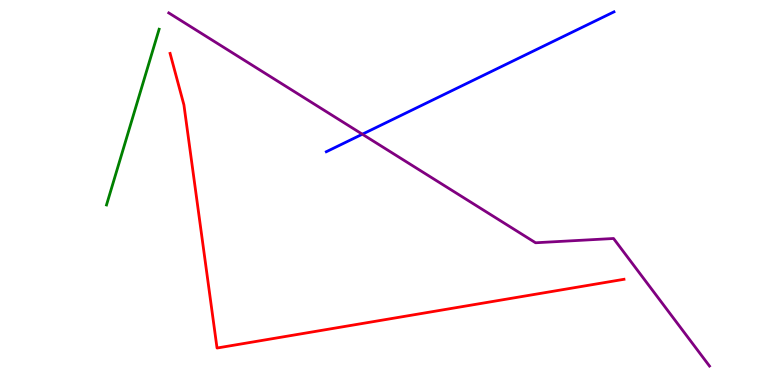[{'lines': ['blue', 'red'], 'intersections': []}, {'lines': ['green', 'red'], 'intersections': []}, {'lines': ['purple', 'red'], 'intersections': []}, {'lines': ['blue', 'green'], 'intersections': []}, {'lines': ['blue', 'purple'], 'intersections': [{'x': 4.68, 'y': 6.51}]}, {'lines': ['green', 'purple'], 'intersections': []}]